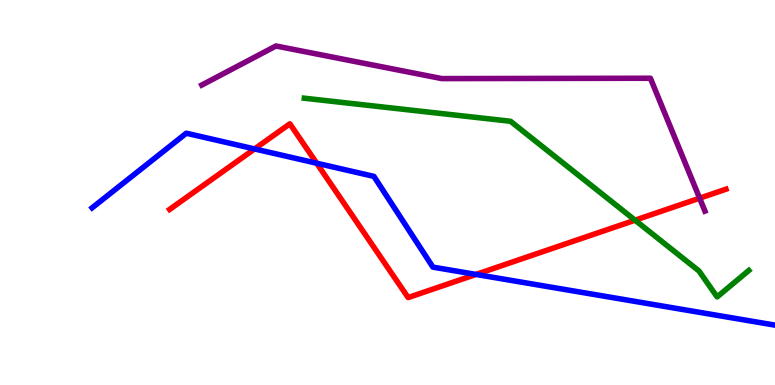[{'lines': ['blue', 'red'], 'intersections': [{'x': 3.28, 'y': 6.13}, {'x': 4.09, 'y': 5.76}, {'x': 6.14, 'y': 2.87}]}, {'lines': ['green', 'red'], 'intersections': [{'x': 8.19, 'y': 4.28}]}, {'lines': ['purple', 'red'], 'intersections': [{'x': 9.03, 'y': 4.85}]}, {'lines': ['blue', 'green'], 'intersections': []}, {'lines': ['blue', 'purple'], 'intersections': []}, {'lines': ['green', 'purple'], 'intersections': []}]